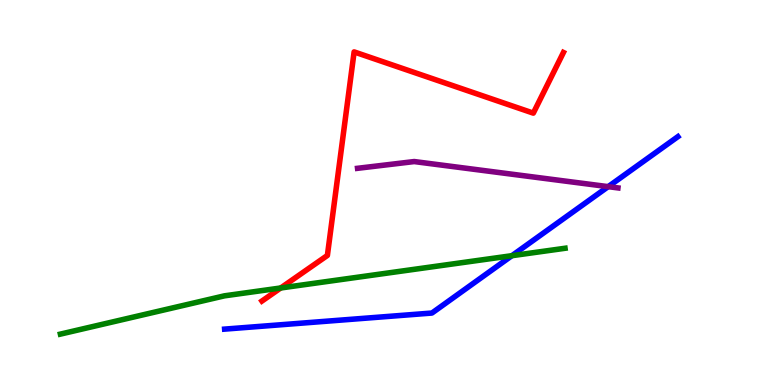[{'lines': ['blue', 'red'], 'intersections': []}, {'lines': ['green', 'red'], 'intersections': [{'x': 3.62, 'y': 2.52}]}, {'lines': ['purple', 'red'], 'intersections': []}, {'lines': ['blue', 'green'], 'intersections': [{'x': 6.61, 'y': 3.36}]}, {'lines': ['blue', 'purple'], 'intersections': [{'x': 7.85, 'y': 5.15}]}, {'lines': ['green', 'purple'], 'intersections': []}]